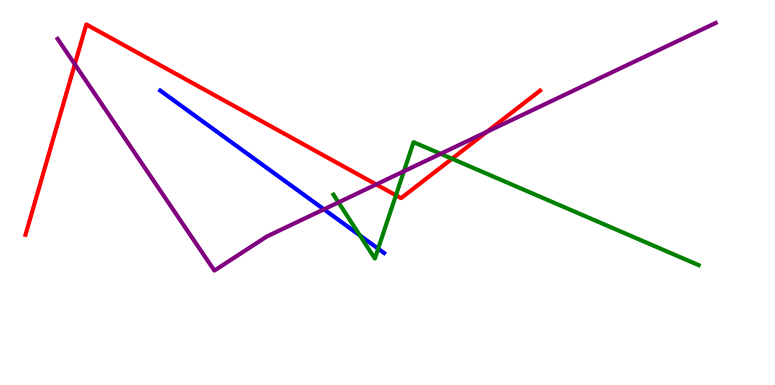[{'lines': ['blue', 'red'], 'intersections': []}, {'lines': ['green', 'red'], 'intersections': [{'x': 5.11, 'y': 4.93}, {'x': 5.83, 'y': 5.88}]}, {'lines': ['purple', 'red'], 'intersections': [{'x': 0.965, 'y': 8.33}, {'x': 4.85, 'y': 5.21}, {'x': 6.28, 'y': 6.58}]}, {'lines': ['blue', 'green'], 'intersections': [{'x': 4.64, 'y': 3.89}, {'x': 4.88, 'y': 3.54}]}, {'lines': ['blue', 'purple'], 'intersections': [{'x': 4.18, 'y': 4.56}]}, {'lines': ['green', 'purple'], 'intersections': [{'x': 4.37, 'y': 4.74}, {'x': 5.21, 'y': 5.55}, {'x': 5.69, 'y': 6.0}]}]